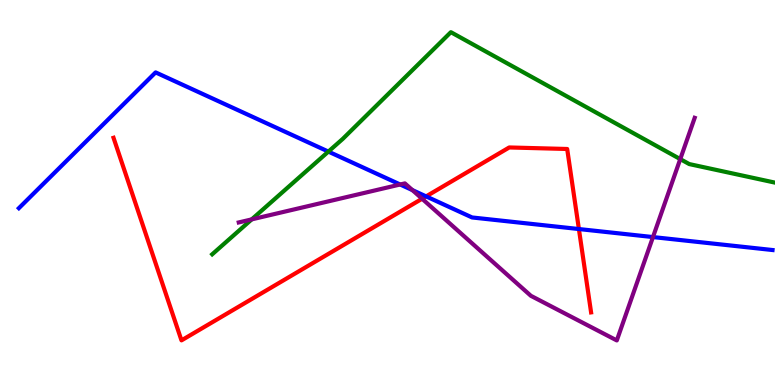[{'lines': ['blue', 'red'], 'intersections': [{'x': 5.5, 'y': 4.9}, {'x': 7.47, 'y': 4.05}]}, {'lines': ['green', 'red'], 'intersections': []}, {'lines': ['purple', 'red'], 'intersections': [{'x': 5.45, 'y': 4.84}]}, {'lines': ['blue', 'green'], 'intersections': [{'x': 4.24, 'y': 6.06}]}, {'lines': ['blue', 'purple'], 'intersections': [{'x': 5.16, 'y': 5.21}, {'x': 5.32, 'y': 5.06}, {'x': 8.43, 'y': 3.84}]}, {'lines': ['green', 'purple'], 'intersections': [{'x': 3.25, 'y': 4.3}, {'x': 8.78, 'y': 5.87}]}]